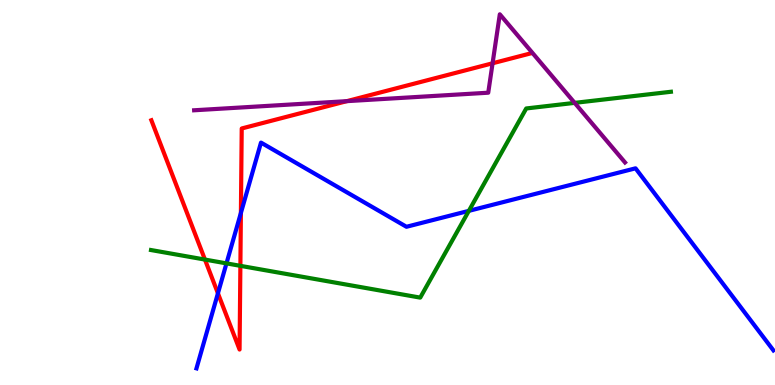[{'lines': ['blue', 'red'], 'intersections': [{'x': 2.81, 'y': 2.38}, {'x': 3.11, 'y': 4.47}]}, {'lines': ['green', 'red'], 'intersections': [{'x': 2.64, 'y': 3.26}, {'x': 3.1, 'y': 3.1}]}, {'lines': ['purple', 'red'], 'intersections': [{'x': 4.48, 'y': 7.37}, {'x': 6.36, 'y': 8.36}]}, {'lines': ['blue', 'green'], 'intersections': [{'x': 2.92, 'y': 3.16}, {'x': 6.05, 'y': 4.52}]}, {'lines': ['blue', 'purple'], 'intersections': []}, {'lines': ['green', 'purple'], 'intersections': [{'x': 7.42, 'y': 7.33}]}]